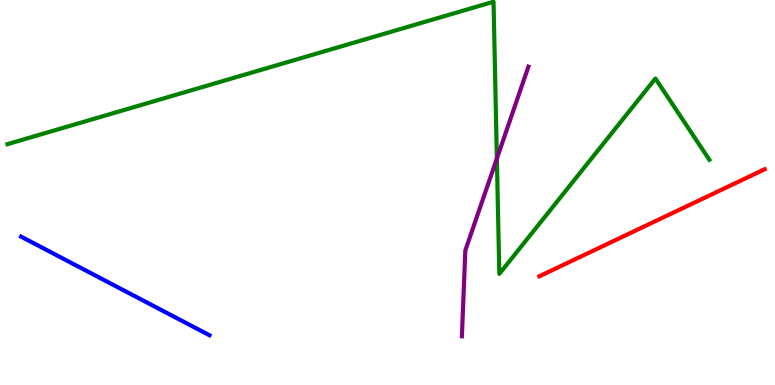[{'lines': ['blue', 'red'], 'intersections': []}, {'lines': ['green', 'red'], 'intersections': []}, {'lines': ['purple', 'red'], 'intersections': []}, {'lines': ['blue', 'green'], 'intersections': []}, {'lines': ['blue', 'purple'], 'intersections': []}, {'lines': ['green', 'purple'], 'intersections': [{'x': 6.41, 'y': 5.88}]}]